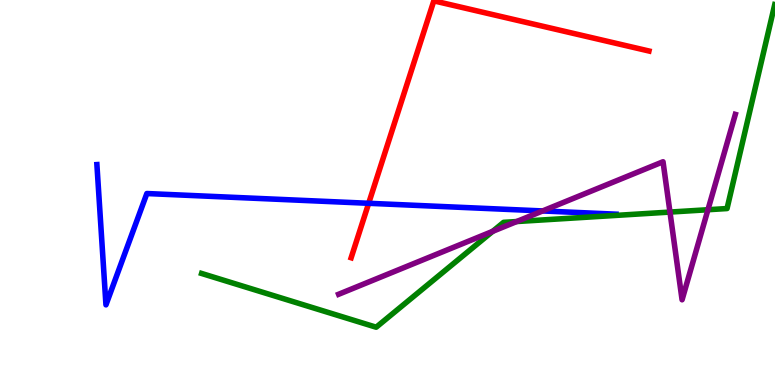[{'lines': ['blue', 'red'], 'intersections': [{'x': 4.76, 'y': 4.72}]}, {'lines': ['green', 'red'], 'intersections': []}, {'lines': ['purple', 'red'], 'intersections': []}, {'lines': ['blue', 'green'], 'intersections': []}, {'lines': ['blue', 'purple'], 'intersections': [{'x': 7.0, 'y': 4.52}]}, {'lines': ['green', 'purple'], 'intersections': [{'x': 6.36, 'y': 3.99}, {'x': 6.67, 'y': 4.25}, {'x': 8.64, 'y': 4.49}, {'x': 9.13, 'y': 4.55}]}]